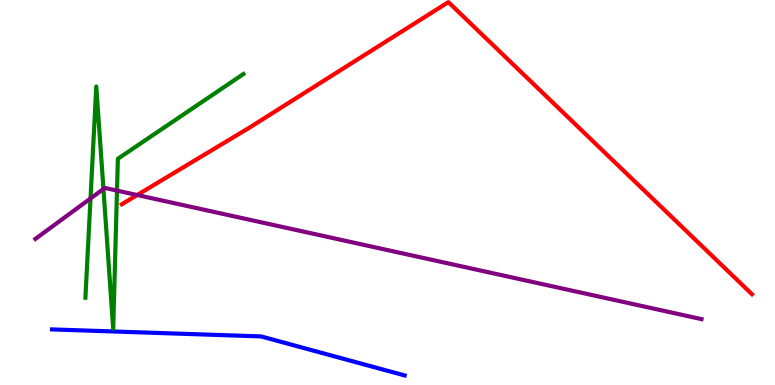[{'lines': ['blue', 'red'], 'intersections': []}, {'lines': ['green', 'red'], 'intersections': []}, {'lines': ['purple', 'red'], 'intersections': [{'x': 1.77, 'y': 4.93}]}, {'lines': ['blue', 'green'], 'intersections': []}, {'lines': ['blue', 'purple'], 'intersections': []}, {'lines': ['green', 'purple'], 'intersections': [{'x': 1.17, 'y': 4.85}, {'x': 1.33, 'y': 5.09}, {'x': 1.51, 'y': 5.05}]}]